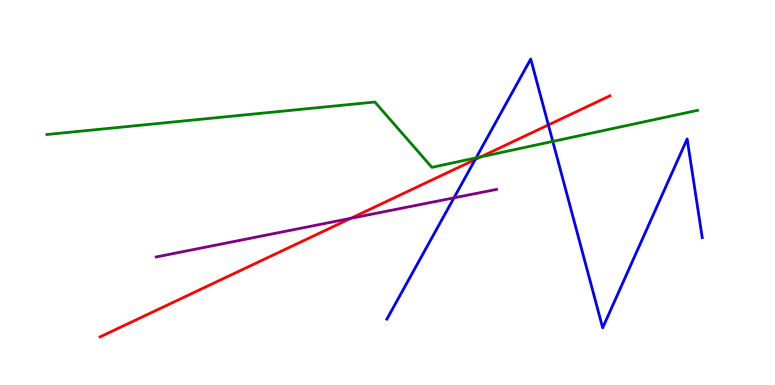[{'lines': ['blue', 'red'], 'intersections': [{'x': 6.13, 'y': 5.86}, {'x': 7.08, 'y': 6.76}]}, {'lines': ['green', 'red'], 'intersections': [{'x': 6.2, 'y': 5.93}]}, {'lines': ['purple', 'red'], 'intersections': [{'x': 4.53, 'y': 4.33}]}, {'lines': ['blue', 'green'], 'intersections': [{'x': 6.14, 'y': 5.9}, {'x': 7.13, 'y': 6.33}]}, {'lines': ['blue', 'purple'], 'intersections': [{'x': 5.86, 'y': 4.86}]}, {'lines': ['green', 'purple'], 'intersections': []}]